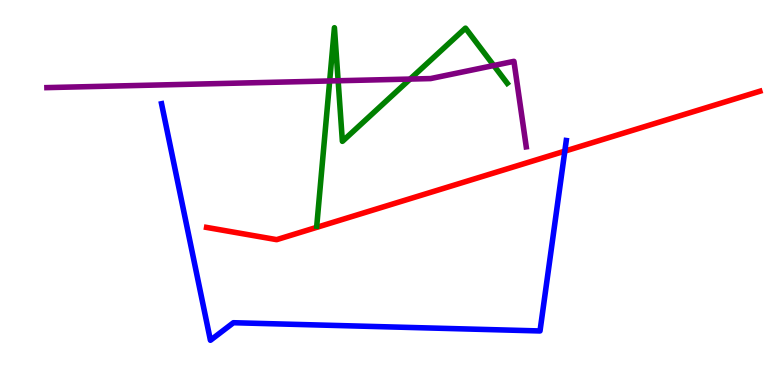[{'lines': ['blue', 'red'], 'intersections': [{'x': 7.29, 'y': 6.07}]}, {'lines': ['green', 'red'], 'intersections': []}, {'lines': ['purple', 'red'], 'intersections': []}, {'lines': ['blue', 'green'], 'intersections': []}, {'lines': ['blue', 'purple'], 'intersections': []}, {'lines': ['green', 'purple'], 'intersections': [{'x': 4.25, 'y': 7.9}, {'x': 4.36, 'y': 7.9}, {'x': 5.29, 'y': 7.95}, {'x': 6.37, 'y': 8.3}]}]